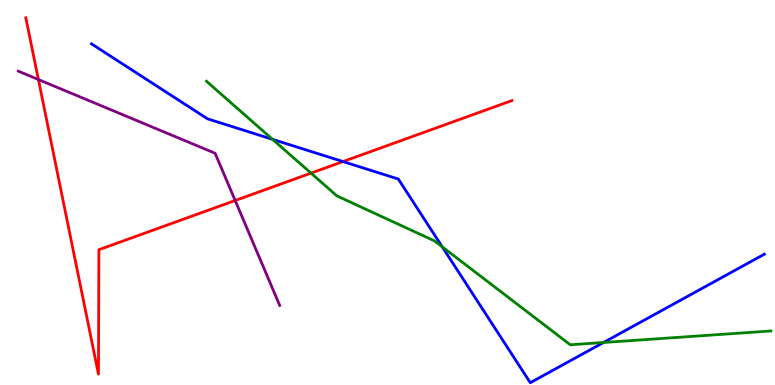[{'lines': ['blue', 'red'], 'intersections': [{'x': 4.43, 'y': 5.8}]}, {'lines': ['green', 'red'], 'intersections': [{'x': 4.01, 'y': 5.5}]}, {'lines': ['purple', 'red'], 'intersections': [{'x': 0.495, 'y': 7.93}, {'x': 3.03, 'y': 4.79}]}, {'lines': ['blue', 'green'], 'intersections': [{'x': 3.52, 'y': 6.38}, {'x': 5.71, 'y': 3.59}, {'x': 7.79, 'y': 1.1}]}, {'lines': ['blue', 'purple'], 'intersections': []}, {'lines': ['green', 'purple'], 'intersections': []}]